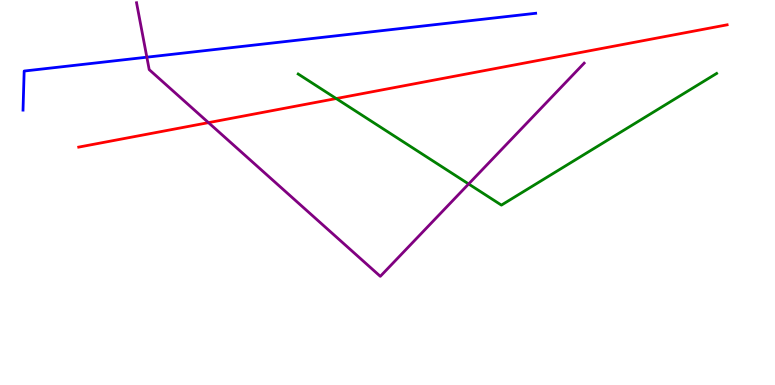[{'lines': ['blue', 'red'], 'intersections': []}, {'lines': ['green', 'red'], 'intersections': [{'x': 4.34, 'y': 7.44}]}, {'lines': ['purple', 'red'], 'intersections': [{'x': 2.69, 'y': 6.81}]}, {'lines': ['blue', 'green'], 'intersections': []}, {'lines': ['blue', 'purple'], 'intersections': [{'x': 1.89, 'y': 8.51}]}, {'lines': ['green', 'purple'], 'intersections': [{'x': 6.05, 'y': 5.22}]}]